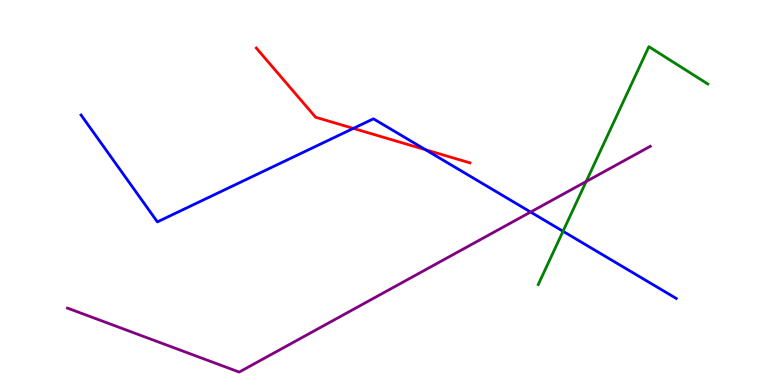[{'lines': ['blue', 'red'], 'intersections': [{'x': 4.56, 'y': 6.67}, {'x': 5.49, 'y': 6.11}]}, {'lines': ['green', 'red'], 'intersections': []}, {'lines': ['purple', 'red'], 'intersections': []}, {'lines': ['blue', 'green'], 'intersections': [{'x': 7.26, 'y': 3.99}]}, {'lines': ['blue', 'purple'], 'intersections': [{'x': 6.85, 'y': 4.49}]}, {'lines': ['green', 'purple'], 'intersections': [{'x': 7.56, 'y': 5.28}]}]